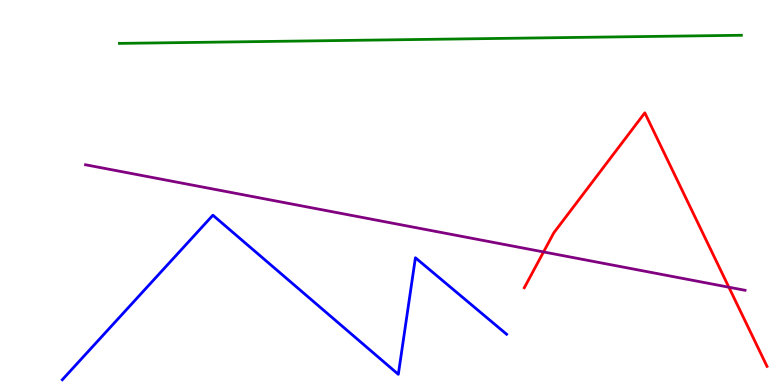[{'lines': ['blue', 'red'], 'intersections': []}, {'lines': ['green', 'red'], 'intersections': []}, {'lines': ['purple', 'red'], 'intersections': [{'x': 7.01, 'y': 3.46}, {'x': 9.4, 'y': 2.54}]}, {'lines': ['blue', 'green'], 'intersections': []}, {'lines': ['blue', 'purple'], 'intersections': []}, {'lines': ['green', 'purple'], 'intersections': []}]